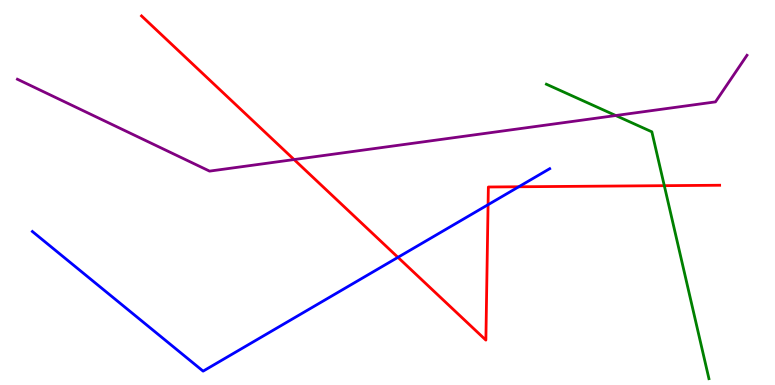[{'lines': ['blue', 'red'], 'intersections': [{'x': 5.13, 'y': 3.32}, {'x': 6.3, 'y': 4.68}, {'x': 6.69, 'y': 5.15}]}, {'lines': ['green', 'red'], 'intersections': [{'x': 8.57, 'y': 5.18}]}, {'lines': ['purple', 'red'], 'intersections': [{'x': 3.79, 'y': 5.86}]}, {'lines': ['blue', 'green'], 'intersections': []}, {'lines': ['blue', 'purple'], 'intersections': []}, {'lines': ['green', 'purple'], 'intersections': [{'x': 7.95, 'y': 7.0}]}]